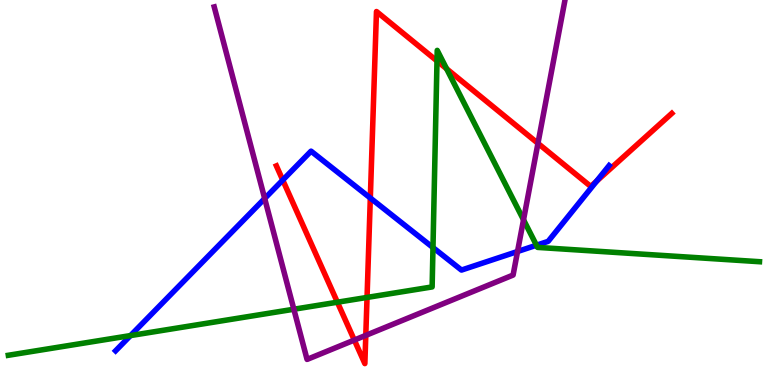[{'lines': ['blue', 'red'], 'intersections': [{'x': 3.65, 'y': 5.32}, {'x': 4.78, 'y': 4.86}, {'x': 7.7, 'y': 5.29}]}, {'lines': ['green', 'red'], 'intersections': [{'x': 4.35, 'y': 2.15}, {'x': 4.74, 'y': 2.27}, {'x': 5.64, 'y': 8.42}, {'x': 5.76, 'y': 8.21}]}, {'lines': ['purple', 'red'], 'intersections': [{'x': 4.57, 'y': 1.17}, {'x': 4.72, 'y': 1.29}, {'x': 6.94, 'y': 6.28}]}, {'lines': ['blue', 'green'], 'intersections': [{'x': 1.68, 'y': 1.28}, {'x': 5.59, 'y': 3.57}, {'x': 6.92, 'y': 3.63}]}, {'lines': ['blue', 'purple'], 'intersections': [{'x': 3.42, 'y': 4.84}, {'x': 6.68, 'y': 3.47}]}, {'lines': ['green', 'purple'], 'intersections': [{'x': 3.79, 'y': 1.97}, {'x': 6.76, 'y': 4.29}]}]